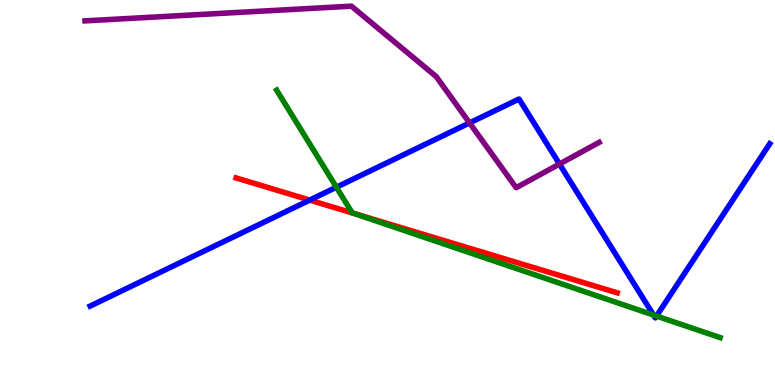[{'lines': ['blue', 'red'], 'intersections': [{'x': 4.0, 'y': 4.8}]}, {'lines': ['green', 'red'], 'intersections': [{'x': 4.57, 'y': 4.45}]}, {'lines': ['purple', 'red'], 'intersections': []}, {'lines': ['blue', 'green'], 'intersections': [{'x': 4.34, 'y': 5.14}, {'x': 8.43, 'y': 1.82}, {'x': 8.47, 'y': 1.79}]}, {'lines': ['blue', 'purple'], 'intersections': [{'x': 6.06, 'y': 6.81}, {'x': 7.22, 'y': 5.74}]}, {'lines': ['green', 'purple'], 'intersections': []}]